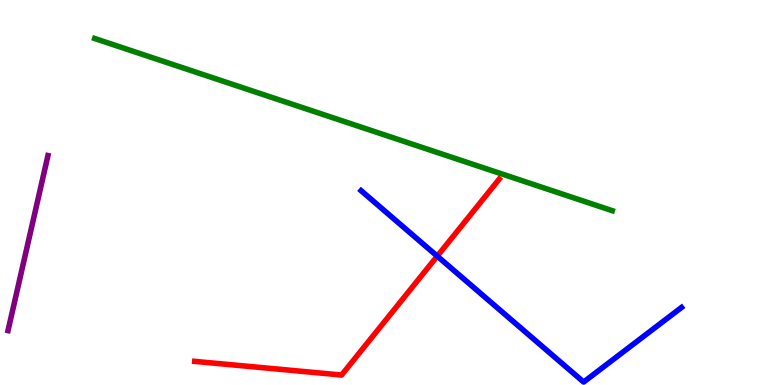[{'lines': ['blue', 'red'], 'intersections': [{'x': 5.64, 'y': 3.35}]}, {'lines': ['green', 'red'], 'intersections': []}, {'lines': ['purple', 'red'], 'intersections': []}, {'lines': ['blue', 'green'], 'intersections': []}, {'lines': ['blue', 'purple'], 'intersections': []}, {'lines': ['green', 'purple'], 'intersections': []}]